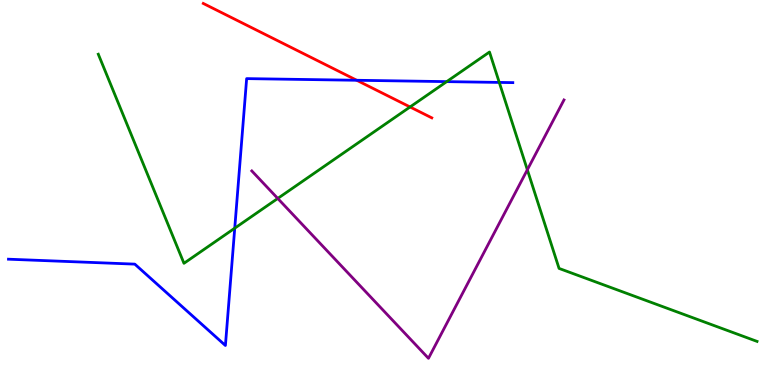[{'lines': ['blue', 'red'], 'intersections': [{'x': 4.6, 'y': 7.92}]}, {'lines': ['green', 'red'], 'intersections': [{'x': 5.29, 'y': 7.22}]}, {'lines': ['purple', 'red'], 'intersections': []}, {'lines': ['blue', 'green'], 'intersections': [{'x': 3.03, 'y': 4.07}, {'x': 5.76, 'y': 7.88}, {'x': 6.44, 'y': 7.86}]}, {'lines': ['blue', 'purple'], 'intersections': []}, {'lines': ['green', 'purple'], 'intersections': [{'x': 3.58, 'y': 4.85}, {'x': 6.8, 'y': 5.59}]}]